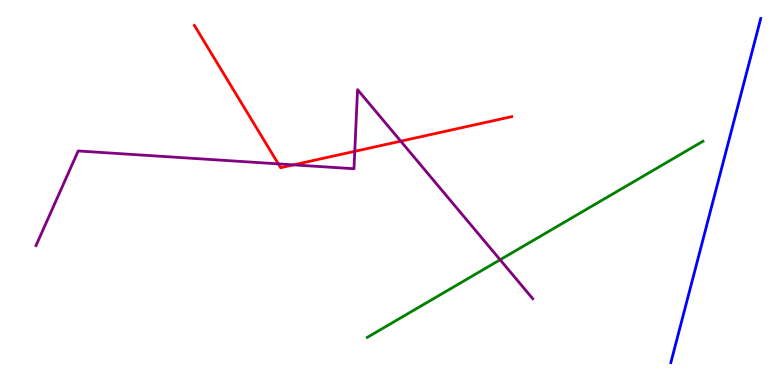[{'lines': ['blue', 'red'], 'intersections': []}, {'lines': ['green', 'red'], 'intersections': []}, {'lines': ['purple', 'red'], 'intersections': [{'x': 3.59, 'y': 5.74}, {'x': 3.79, 'y': 5.72}, {'x': 4.58, 'y': 6.07}, {'x': 5.17, 'y': 6.33}]}, {'lines': ['blue', 'green'], 'intersections': []}, {'lines': ['blue', 'purple'], 'intersections': []}, {'lines': ['green', 'purple'], 'intersections': [{'x': 6.45, 'y': 3.25}]}]